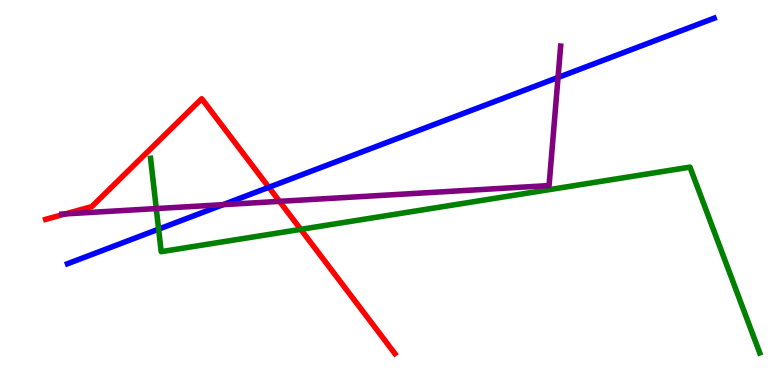[{'lines': ['blue', 'red'], 'intersections': [{'x': 3.47, 'y': 5.14}]}, {'lines': ['green', 'red'], 'intersections': [{'x': 3.88, 'y': 4.04}]}, {'lines': ['purple', 'red'], 'intersections': [{'x': 0.844, 'y': 4.44}, {'x': 3.61, 'y': 4.77}]}, {'lines': ['blue', 'green'], 'intersections': [{'x': 2.05, 'y': 4.05}]}, {'lines': ['blue', 'purple'], 'intersections': [{'x': 2.88, 'y': 4.68}, {'x': 7.2, 'y': 7.99}]}, {'lines': ['green', 'purple'], 'intersections': [{'x': 2.02, 'y': 4.58}]}]